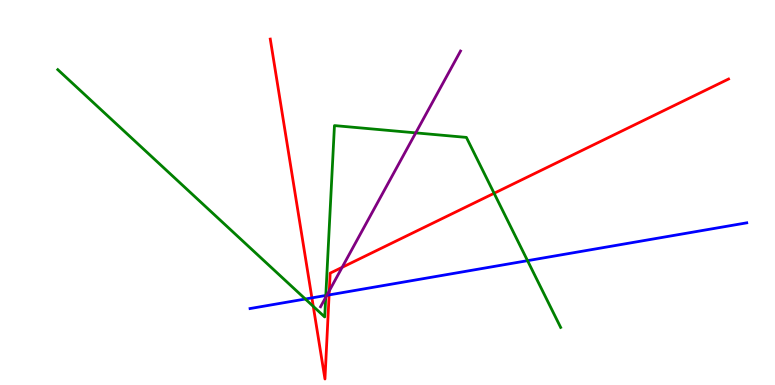[{'lines': ['blue', 'red'], 'intersections': [{'x': 4.02, 'y': 2.26}, {'x': 4.25, 'y': 2.34}]}, {'lines': ['green', 'red'], 'intersections': [{'x': 4.04, 'y': 2.04}, {'x': 6.38, 'y': 4.98}]}, {'lines': ['purple', 'red'], 'intersections': [{'x': 4.25, 'y': 2.45}, {'x': 4.41, 'y': 3.06}]}, {'lines': ['blue', 'green'], 'intersections': [{'x': 3.94, 'y': 2.23}, {'x': 4.2, 'y': 2.33}, {'x': 6.81, 'y': 3.23}]}, {'lines': ['blue', 'purple'], 'intersections': [{'x': 4.22, 'y': 2.33}]}, {'lines': ['green', 'purple'], 'intersections': [{'x': 4.2, 'y': 2.28}, {'x': 5.36, 'y': 6.55}]}]